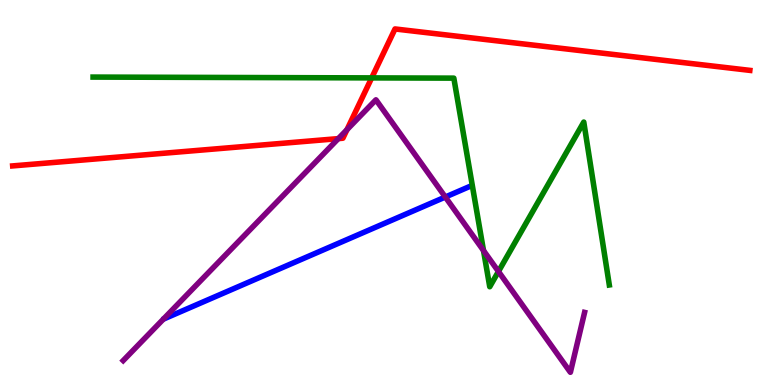[{'lines': ['blue', 'red'], 'intersections': []}, {'lines': ['green', 'red'], 'intersections': [{'x': 4.8, 'y': 7.98}]}, {'lines': ['purple', 'red'], 'intersections': [{'x': 4.37, 'y': 6.4}, {'x': 4.48, 'y': 6.63}]}, {'lines': ['blue', 'green'], 'intersections': []}, {'lines': ['blue', 'purple'], 'intersections': [{'x': 5.75, 'y': 4.88}]}, {'lines': ['green', 'purple'], 'intersections': [{'x': 6.24, 'y': 3.49}, {'x': 6.43, 'y': 2.95}]}]